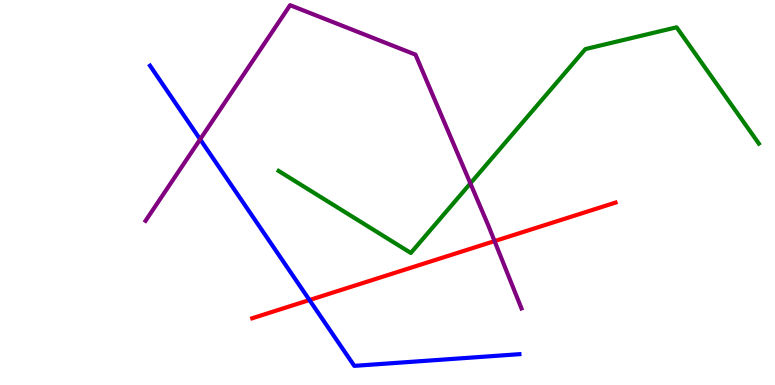[{'lines': ['blue', 'red'], 'intersections': [{'x': 3.99, 'y': 2.21}]}, {'lines': ['green', 'red'], 'intersections': []}, {'lines': ['purple', 'red'], 'intersections': [{'x': 6.38, 'y': 3.74}]}, {'lines': ['blue', 'green'], 'intersections': []}, {'lines': ['blue', 'purple'], 'intersections': [{'x': 2.58, 'y': 6.38}]}, {'lines': ['green', 'purple'], 'intersections': [{'x': 6.07, 'y': 5.24}]}]